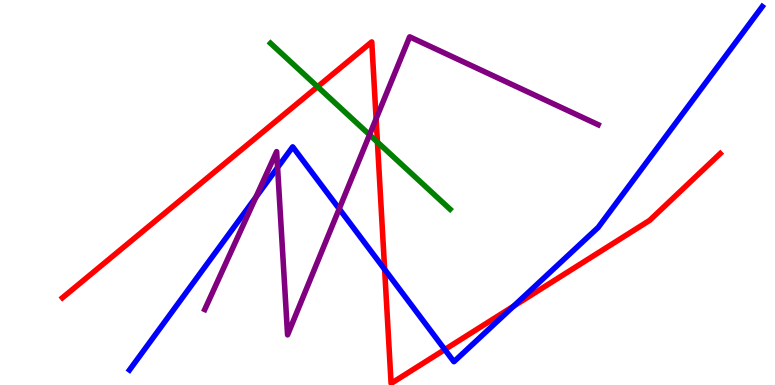[{'lines': ['blue', 'red'], 'intersections': [{'x': 4.96, 'y': 3.0}, {'x': 5.74, 'y': 0.921}, {'x': 6.63, 'y': 2.05}]}, {'lines': ['green', 'red'], 'intersections': [{'x': 4.1, 'y': 7.75}, {'x': 4.87, 'y': 6.31}]}, {'lines': ['purple', 'red'], 'intersections': [{'x': 4.85, 'y': 6.92}]}, {'lines': ['blue', 'green'], 'intersections': []}, {'lines': ['blue', 'purple'], 'intersections': [{'x': 3.3, 'y': 4.88}, {'x': 3.58, 'y': 5.65}, {'x': 4.38, 'y': 4.58}]}, {'lines': ['green', 'purple'], 'intersections': [{'x': 4.77, 'y': 6.5}]}]